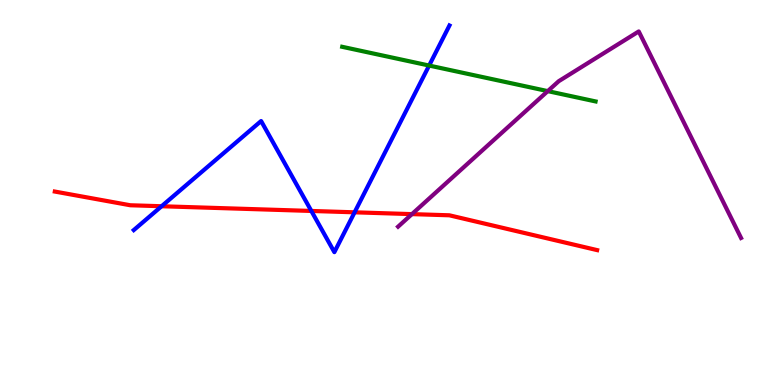[{'lines': ['blue', 'red'], 'intersections': [{'x': 2.09, 'y': 4.64}, {'x': 4.02, 'y': 4.52}, {'x': 4.58, 'y': 4.49}]}, {'lines': ['green', 'red'], 'intersections': []}, {'lines': ['purple', 'red'], 'intersections': [{'x': 5.32, 'y': 4.44}]}, {'lines': ['blue', 'green'], 'intersections': [{'x': 5.54, 'y': 8.3}]}, {'lines': ['blue', 'purple'], 'intersections': []}, {'lines': ['green', 'purple'], 'intersections': [{'x': 7.07, 'y': 7.63}]}]